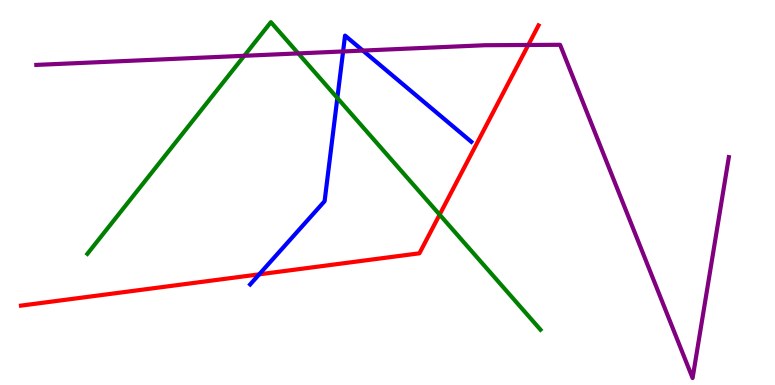[{'lines': ['blue', 'red'], 'intersections': [{'x': 3.34, 'y': 2.87}]}, {'lines': ['green', 'red'], 'intersections': [{'x': 5.67, 'y': 4.42}]}, {'lines': ['purple', 'red'], 'intersections': [{'x': 6.82, 'y': 8.83}]}, {'lines': ['blue', 'green'], 'intersections': [{'x': 4.35, 'y': 7.45}]}, {'lines': ['blue', 'purple'], 'intersections': [{'x': 4.43, 'y': 8.66}, {'x': 4.68, 'y': 8.69}]}, {'lines': ['green', 'purple'], 'intersections': [{'x': 3.15, 'y': 8.55}, {'x': 3.85, 'y': 8.61}]}]